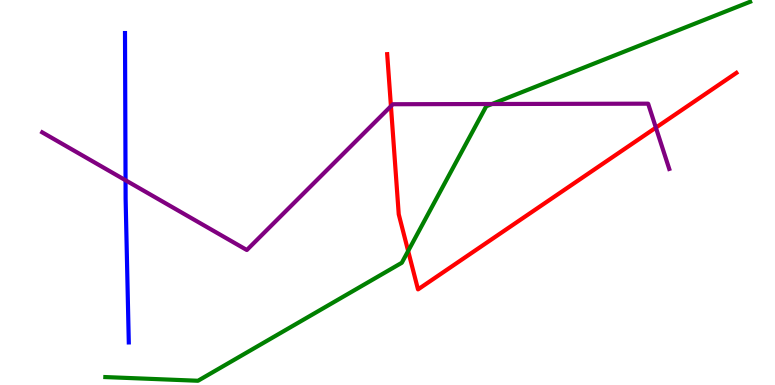[{'lines': ['blue', 'red'], 'intersections': []}, {'lines': ['green', 'red'], 'intersections': [{'x': 5.27, 'y': 3.48}]}, {'lines': ['purple', 'red'], 'intersections': [{'x': 5.04, 'y': 7.24}, {'x': 8.46, 'y': 6.68}]}, {'lines': ['blue', 'green'], 'intersections': []}, {'lines': ['blue', 'purple'], 'intersections': [{'x': 1.62, 'y': 5.32}]}, {'lines': ['green', 'purple'], 'intersections': [{'x': 6.35, 'y': 7.3}]}]